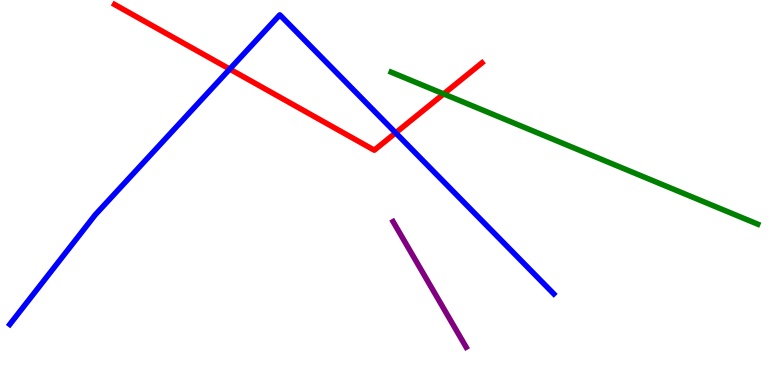[{'lines': ['blue', 'red'], 'intersections': [{'x': 2.96, 'y': 8.21}, {'x': 5.11, 'y': 6.55}]}, {'lines': ['green', 'red'], 'intersections': [{'x': 5.72, 'y': 7.56}]}, {'lines': ['purple', 'red'], 'intersections': []}, {'lines': ['blue', 'green'], 'intersections': []}, {'lines': ['blue', 'purple'], 'intersections': []}, {'lines': ['green', 'purple'], 'intersections': []}]